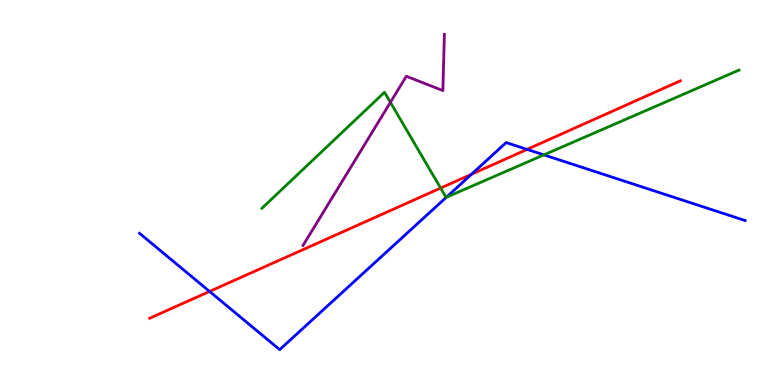[{'lines': ['blue', 'red'], 'intersections': [{'x': 2.7, 'y': 2.43}, {'x': 6.08, 'y': 5.47}, {'x': 6.8, 'y': 6.12}]}, {'lines': ['green', 'red'], 'intersections': [{'x': 5.69, 'y': 5.12}]}, {'lines': ['purple', 'red'], 'intersections': []}, {'lines': ['blue', 'green'], 'intersections': [{'x': 5.76, 'y': 4.88}, {'x': 7.02, 'y': 5.98}]}, {'lines': ['blue', 'purple'], 'intersections': []}, {'lines': ['green', 'purple'], 'intersections': [{'x': 5.04, 'y': 7.34}]}]